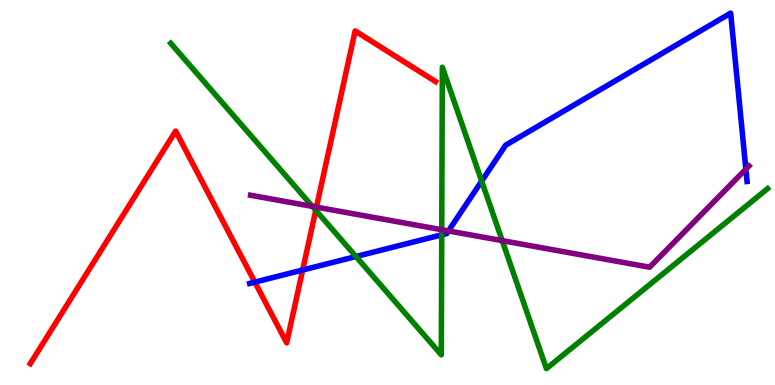[{'lines': ['blue', 'red'], 'intersections': [{'x': 3.29, 'y': 2.67}, {'x': 3.91, 'y': 2.99}]}, {'lines': ['green', 'red'], 'intersections': [{'x': 4.07, 'y': 4.54}]}, {'lines': ['purple', 'red'], 'intersections': [{'x': 4.08, 'y': 4.62}]}, {'lines': ['blue', 'green'], 'intersections': [{'x': 4.59, 'y': 3.34}, {'x': 5.7, 'y': 3.9}, {'x': 6.22, 'y': 5.3}]}, {'lines': ['blue', 'purple'], 'intersections': [{'x': 5.79, 'y': 4.0}, {'x': 9.62, 'y': 5.61}]}, {'lines': ['green', 'purple'], 'intersections': [{'x': 4.03, 'y': 4.64}, {'x': 5.7, 'y': 4.03}, {'x': 6.48, 'y': 3.75}]}]